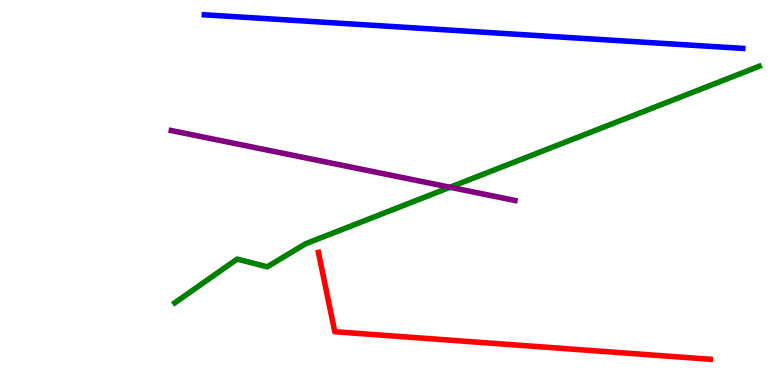[{'lines': ['blue', 'red'], 'intersections': []}, {'lines': ['green', 'red'], 'intersections': []}, {'lines': ['purple', 'red'], 'intersections': []}, {'lines': ['blue', 'green'], 'intersections': []}, {'lines': ['blue', 'purple'], 'intersections': []}, {'lines': ['green', 'purple'], 'intersections': [{'x': 5.81, 'y': 5.14}]}]